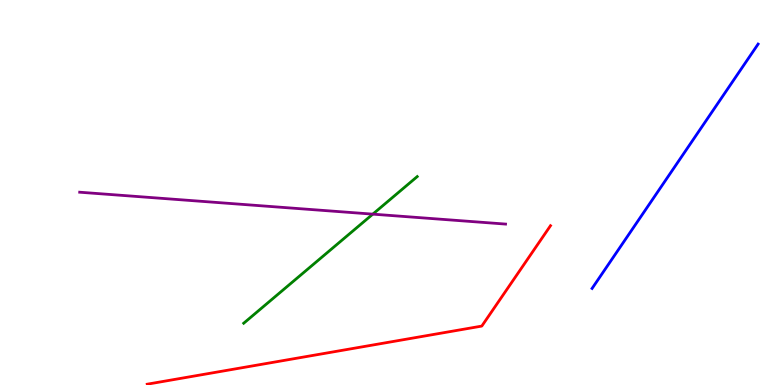[{'lines': ['blue', 'red'], 'intersections': []}, {'lines': ['green', 'red'], 'intersections': []}, {'lines': ['purple', 'red'], 'intersections': []}, {'lines': ['blue', 'green'], 'intersections': []}, {'lines': ['blue', 'purple'], 'intersections': []}, {'lines': ['green', 'purple'], 'intersections': [{'x': 4.81, 'y': 4.44}]}]